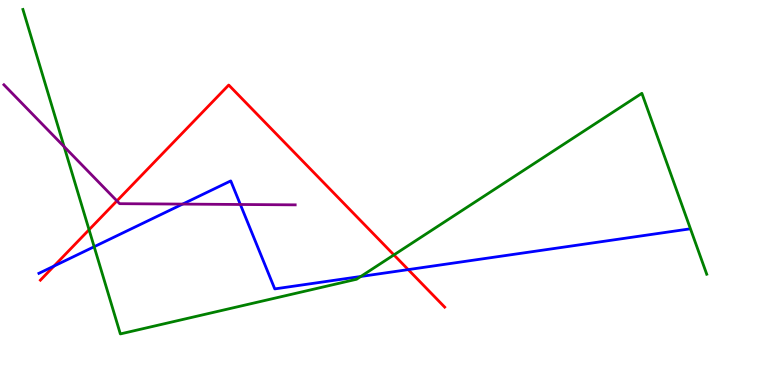[{'lines': ['blue', 'red'], 'intersections': [{'x': 0.697, 'y': 3.09}, {'x': 5.27, 'y': 3.0}]}, {'lines': ['green', 'red'], 'intersections': [{'x': 1.15, 'y': 4.03}, {'x': 5.08, 'y': 3.38}]}, {'lines': ['purple', 'red'], 'intersections': [{'x': 1.51, 'y': 4.78}]}, {'lines': ['blue', 'green'], 'intersections': [{'x': 1.21, 'y': 3.59}, {'x': 4.66, 'y': 2.82}]}, {'lines': ['blue', 'purple'], 'intersections': [{'x': 2.36, 'y': 4.7}, {'x': 3.1, 'y': 4.69}]}, {'lines': ['green', 'purple'], 'intersections': [{'x': 0.827, 'y': 6.19}]}]